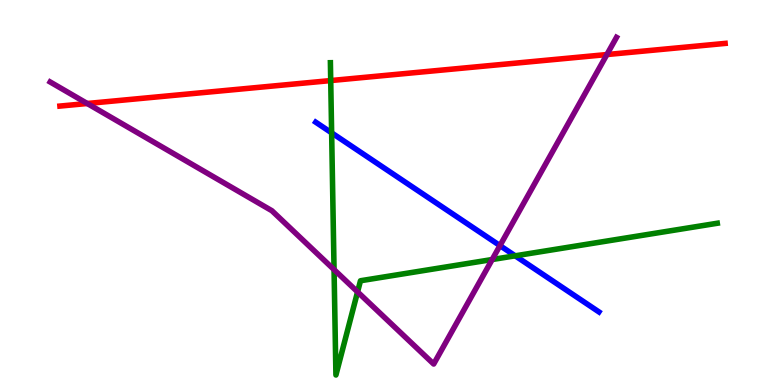[{'lines': ['blue', 'red'], 'intersections': []}, {'lines': ['green', 'red'], 'intersections': [{'x': 4.27, 'y': 7.91}]}, {'lines': ['purple', 'red'], 'intersections': [{'x': 1.13, 'y': 7.31}, {'x': 7.83, 'y': 8.58}]}, {'lines': ['blue', 'green'], 'intersections': [{'x': 4.28, 'y': 6.55}, {'x': 6.65, 'y': 3.36}]}, {'lines': ['blue', 'purple'], 'intersections': [{'x': 6.45, 'y': 3.62}]}, {'lines': ['green', 'purple'], 'intersections': [{'x': 4.31, 'y': 3.0}, {'x': 4.61, 'y': 2.42}, {'x': 6.35, 'y': 3.26}]}]